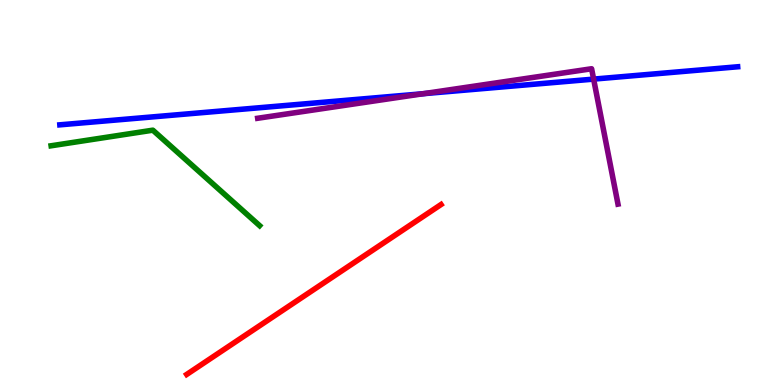[{'lines': ['blue', 'red'], 'intersections': []}, {'lines': ['green', 'red'], 'intersections': []}, {'lines': ['purple', 'red'], 'intersections': []}, {'lines': ['blue', 'green'], 'intersections': []}, {'lines': ['blue', 'purple'], 'intersections': [{'x': 5.46, 'y': 7.57}, {'x': 7.66, 'y': 7.95}]}, {'lines': ['green', 'purple'], 'intersections': []}]